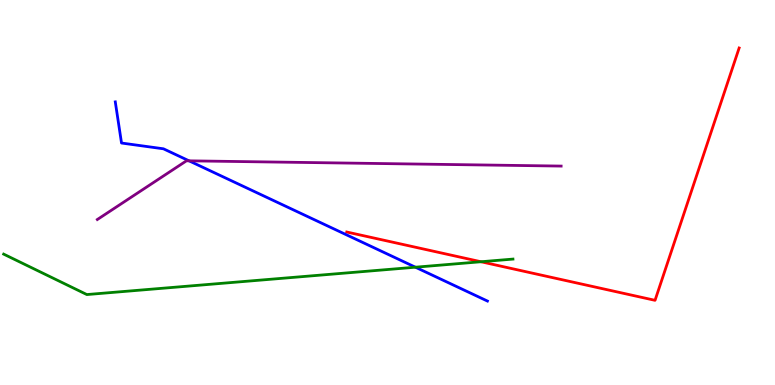[{'lines': ['blue', 'red'], 'intersections': []}, {'lines': ['green', 'red'], 'intersections': [{'x': 6.21, 'y': 3.2}]}, {'lines': ['purple', 'red'], 'intersections': []}, {'lines': ['blue', 'green'], 'intersections': [{'x': 5.36, 'y': 3.06}]}, {'lines': ['blue', 'purple'], 'intersections': [{'x': 2.44, 'y': 5.82}]}, {'lines': ['green', 'purple'], 'intersections': []}]